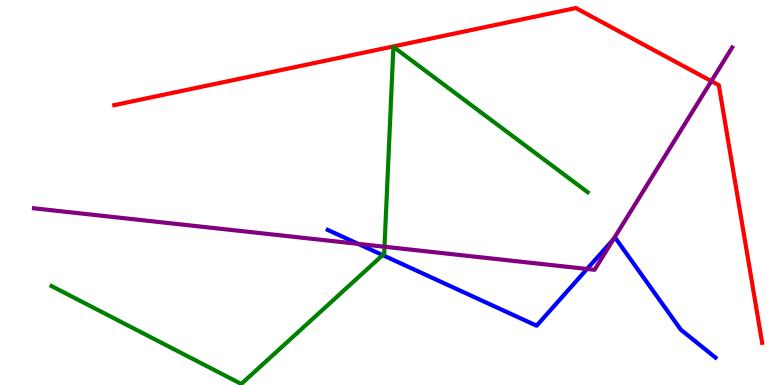[{'lines': ['blue', 'red'], 'intersections': []}, {'lines': ['green', 'red'], 'intersections': []}, {'lines': ['purple', 'red'], 'intersections': [{'x': 9.18, 'y': 7.89}]}, {'lines': ['blue', 'green'], 'intersections': [{'x': 4.94, 'y': 3.37}]}, {'lines': ['blue', 'purple'], 'intersections': [{'x': 4.62, 'y': 3.67}, {'x': 7.57, 'y': 3.01}, {'x': 7.92, 'y': 3.79}]}, {'lines': ['green', 'purple'], 'intersections': [{'x': 4.96, 'y': 3.59}]}]